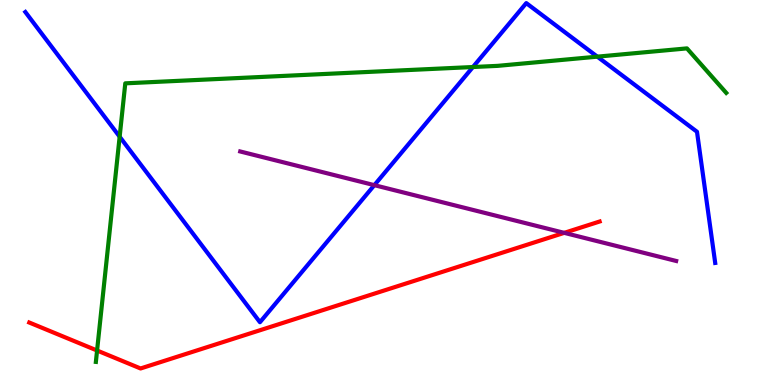[{'lines': ['blue', 'red'], 'intersections': []}, {'lines': ['green', 'red'], 'intersections': [{'x': 1.25, 'y': 0.896}]}, {'lines': ['purple', 'red'], 'intersections': [{'x': 7.28, 'y': 3.95}]}, {'lines': ['blue', 'green'], 'intersections': [{'x': 1.54, 'y': 6.45}, {'x': 6.1, 'y': 8.26}, {'x': 7.71, 'y': 8.53}]}, {'lines': ['blue', 'purple'], 'intersections': [{'x': 4.83, 'y': 5.19}]}, {'lines': ['green', 'purple'], 'intersections': []}]